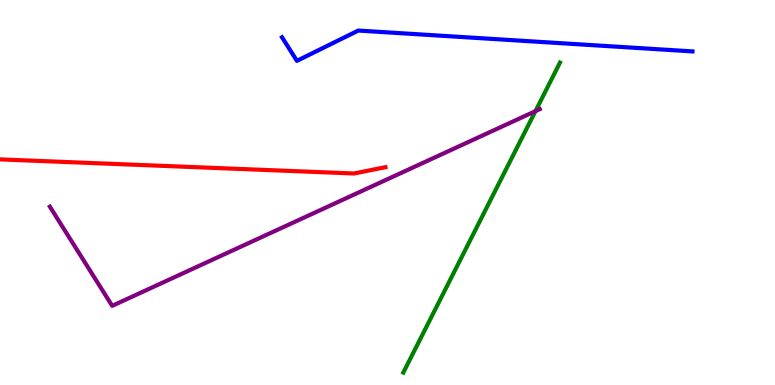[{'lines': ['blue', 'red'], 'intersections': []}, {'lines': ['green', 'red'], 'intersections': []}, {'lines': ['purple', 'red'], 'intersections': []}, {'lines': ['blue', 'green'], 'intersections': []}, {'lines': ['blue', 'purple'], 'intersections': []}, {'lines': ['green', 'purple'], 'intersections': [{'x': 6.91, 'y': 7.11}]}]